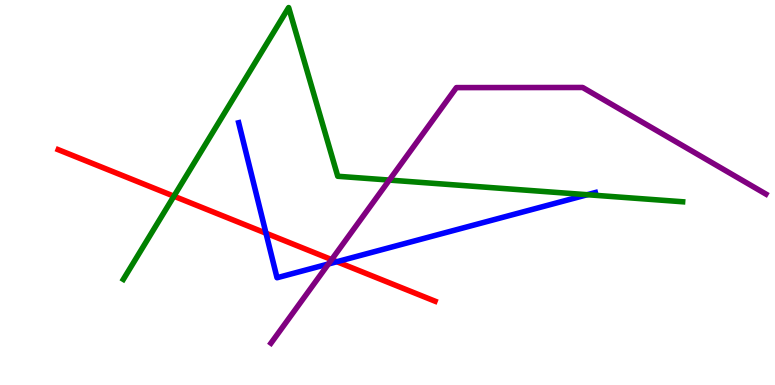[{'lines': ['blue', 'red'], 'intersections': [{'x': 3.43, 'y': 3.94}, {'x': 4.35, 'y': 3.2}]}, {'lines': ['green', 'red'], 'intersections': [{'x': 2.24, 'y': 4.9}]}, {'lines': ['purple', 'red'], 'intersections': [{'x': 4.28, 'y': 3.26}]}, {'lines': ['blue', 'green'], 'intersections': [{'x': 7.58, 'y': 4.94}]}, {'lines': ['blue', 'purple'], 'intersections': [{'x': 4.24, 'y': 3.14}]}, {'lines': ['green', 'purple'], 'intersections': [{'x': 5.02, 'y': 5.32}]}]